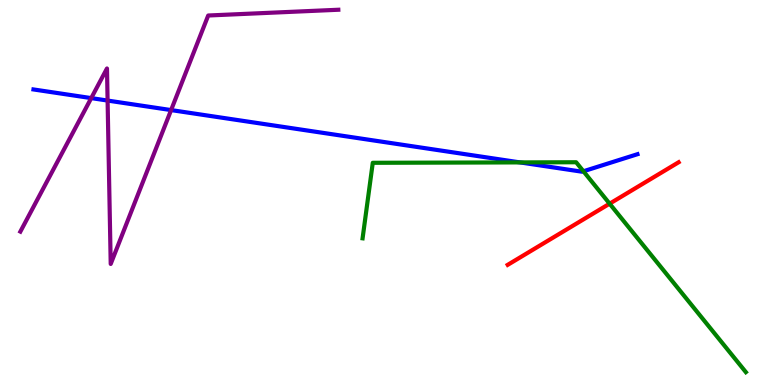[{'lines': ['blue', 'red'], 'intersections': []}, {'lines': ['green', 'red'], 'intersections': [{'x': 7.87, 'y': 4.71}]}, {'lines': ['purple', 'red'], 'intersections': []}, {'lines': ['blue', 'green'], 'intersections': [{'x': 6.71, 'y': 5.78}, {'x': 7.53, 'y': 5.55}]}, {'lines': ['blue', 'purple'], 'intersections': [{'x': 1.18, 'y': 7.45}, {'x': 1.39, 'y': 7.39}, {'x': 2.21, 'y': 7.14}]}, {'lines': ['green', 'purple'], 'intersections': []}]